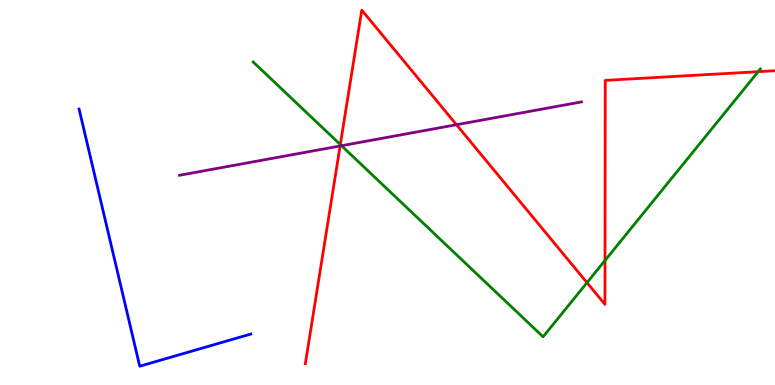[{'lines': ['blue', 'red'], 'intersections': []}, {'lines': ['green', 'red'], 'intersections': [{'x': 4.39, 'y': 6.24}, {'x': 7.57, 'y': 2.66}, {'x': 7.81, 'y': 3.23}, {'x': 9.78, 'y': 8.14}]}, {'lines': ['purple', 'red'], 'intersections': [{'x': 4.39, 'y': 6.21}, {'x': 5.89, 'y': 6.76}]}, {'lines': ['blue', 'green'], 'intersections': []}, {'lines': ['blue', 'purple'], 'intersections': []}, {'lines': ['green', 'purple'], 'intersections': [{'x': 4.41, 'y': 6.22}]}]